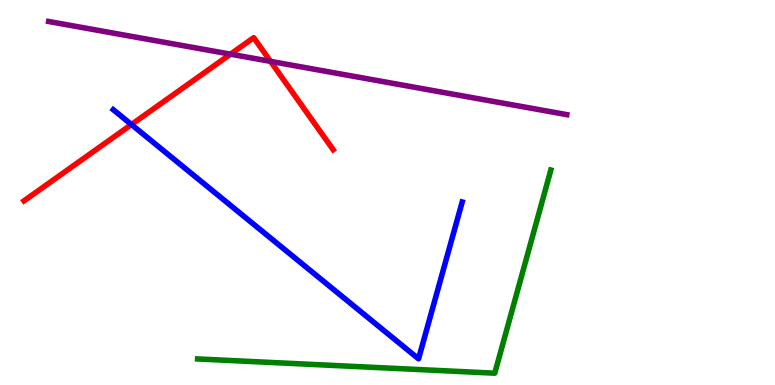[{'lines': ['blue', 'red'], 'intersections': [{'x': 1.7, 'y': 6.77}]}, {'lines': ['green', 'red'], 'intersections': []}, {'lines': ['purple', 'red'], 'intersections': [{'x': 2.97, 'y': 8.59}, {'x': 3.49, 'y': 8.41}]}, {'lines': ['blue', 'green'], 'intersections': []}, {'lines': ['blue', 'purple'], 'intersections': []}, {'lines': ['green', 'purple'], 'intersections': []}]